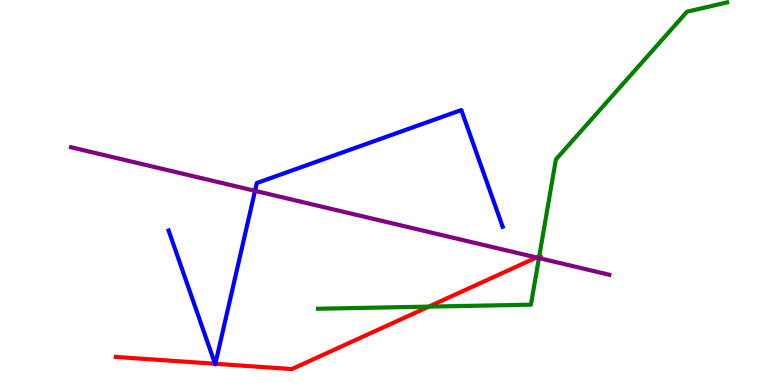[{'lines': ['blue', 'red'], 'intersections': [{'x': 2.77, 'y': 0.552}, {'x': 2.78, 'y': 0.551}]}, {'lines': ['green', 'red'], 'intersections': [{'x': 5.53, 'y': 2.04}, {'x': 6.96, 'y': 3.34}]}, {'lines': ['purple', 'red'], 'intersections': [{'x': 6.92, 'y': 3.31}]}, {'lines': ['blue', 'green'], 'intersections': []}, {'lines': ['blue', 'purple'], 'intersections': [{'x': 3.29, 'y': 5.04}]}, {'lines': ['green', 'purple'], 'intersections': [{'x': 6.95, 'y': 3.3}]}]